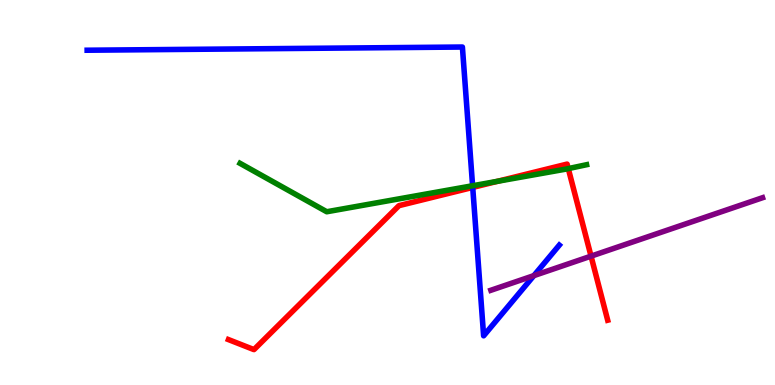[{'lines': ['blue', 'red'], 'intersections': [{'x': 6.1, 'y': 5.13}]}, {'lines': ['green', 'red'], 'intersections': [{'x': 6.42, 'y': 5.29}, {'x': 7.33, 'y': 5.62}]}, {'lines': ['purple', 'red'], 'intersections': [{'x': 7.63, 'y': 3.35}]}, {'lines': ['blue', 'green'], 'intersections': [{'x': 6.1, 'y': 5.18}]}, {'lines': ['blue', 'purple'], 'intersections': [{'x': 6.89, 'y': 2.84}]}, {'lines': ['green', 'purple'], 'intersections': []}]